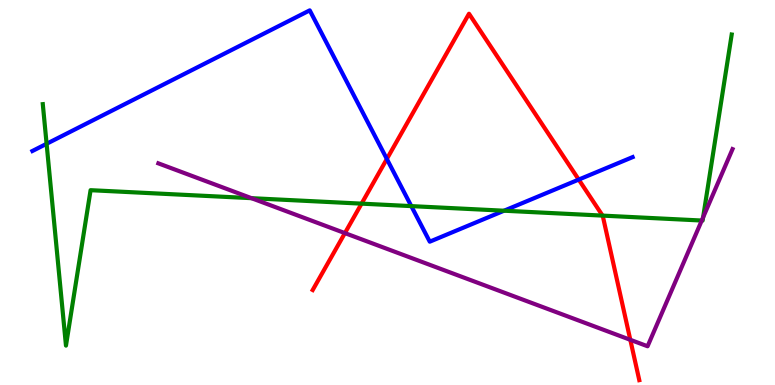[{'lines': ['blue', 'red'], 'intersections': [{'x': 4.99, 'y': 5.87}, {'x': 7.47, 'y': 5.34}]}, {'lines': ['green', 'red'], 'intersections': [{'x': 4.67, 'y': 4.71}, {'x': 7.78, 'y': 4.4}]}, {'lines': ['purple', 'red'], 'intersections': [{'x': 4.45, 'y': 3.95}, {'x': 8.13, 'y': 1.17}]}, {'lines': ['blue', 'green'], 'intersections': [{'x': 0.601, 'y': 6.27}, {'x': 5.31, 'y': 4.65}, {'x': 6.5, 'y': 4.53}]}, {'lines': ['blue', 'purple'], 'intersections': []}, {'lines': ['green', 'purple'], 'intersections': [{'x': 3.25, 'y': 4.85}, {'x': 9.05, 'y': 4.27}, {'x': 9.07, 'y': 4.35}]}]